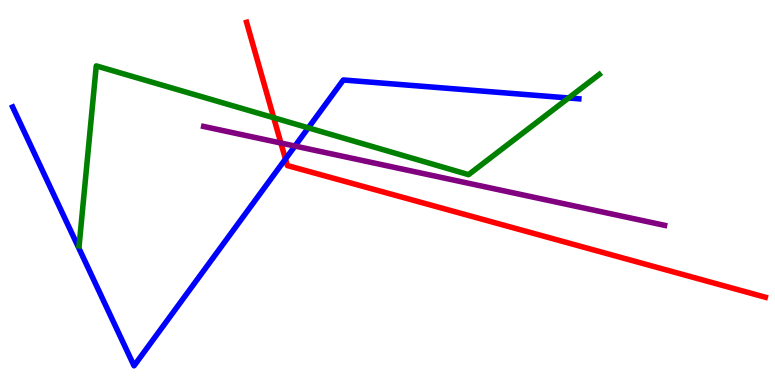[{'lines': ['blue', 'red'], 'intersections': [{'x': 3.68, 'y': 5.87}]}, {'lines': ['green', 'red'], 'intersections': [{'x': 3.53, 'y': 6.94}]}, {'lines': ['purple', 'red'], 'intersections': [{'x': 3.62, 'y': 6.28}]}, {'lines': ['blue', 'green'], 'intersections': [{'x': 3.98, 'y': 6.68}, {'x': 7.34, 'y': 7.46}]}, {'lines': ['blue', 'purple'], 'intersections': [{'x': 3.81, 'y': 6.21}]}, {'lines': ['green', 'purple'], 'intersections': []}]